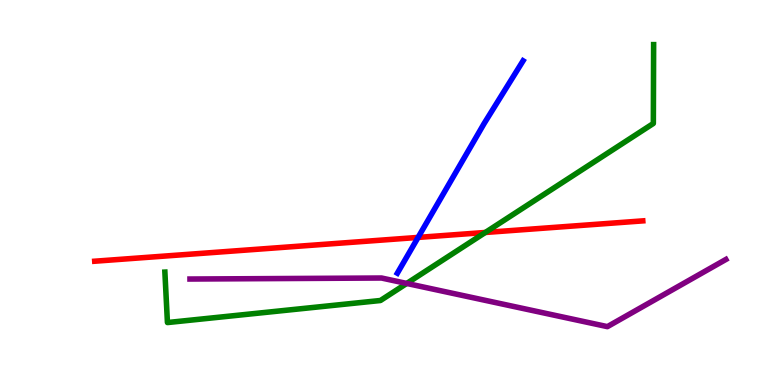[{'lines': ['blue', 'red'], 'intersections': [{'x': 5.39, 'y': 3.83}]}, {'lines': ['green', 'red'], 'intersections': [{'x': 6.26, 'y': 3.96}]}, {'lines': ['purple', 'red'], 'intersections': []}, {'lines': ['blue', 'green'], 'intersections': []}, {'lines': ['blue', 'purple'], 'intersections': []}, {'lines': ['green', 'purple'], 'intersections': [{'x': 5.25, 'y': 2.64}]}]